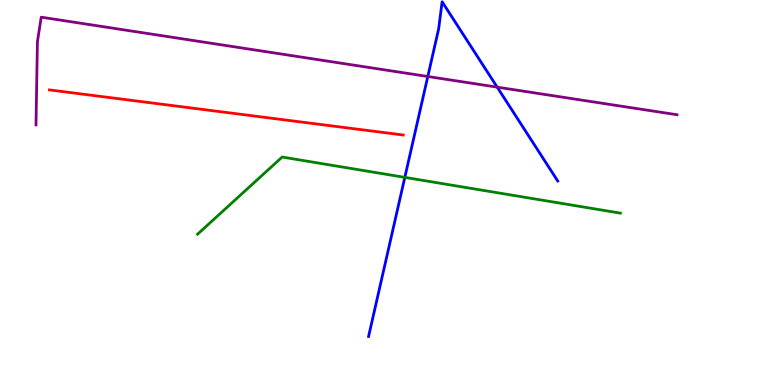[{'lines': ['blue', 'red'], 'intersections': []}, {'lines': ['green', 'red'], 'intersections': []}, {'lines': ['purple', 'red'], 'intersections': []}, {'lines': ['blue', 'green'], 'intersections': [{'x': 5.22, 'y': 5.39}]}, {'lines': ['blue', 'purple'], 'intersections': [{'x': 5.52, 'y': 8.01}, {'x': 6.42, 'y': 7.74}]}, {'lines': ['green', 'purple'], 'intersections': []}]